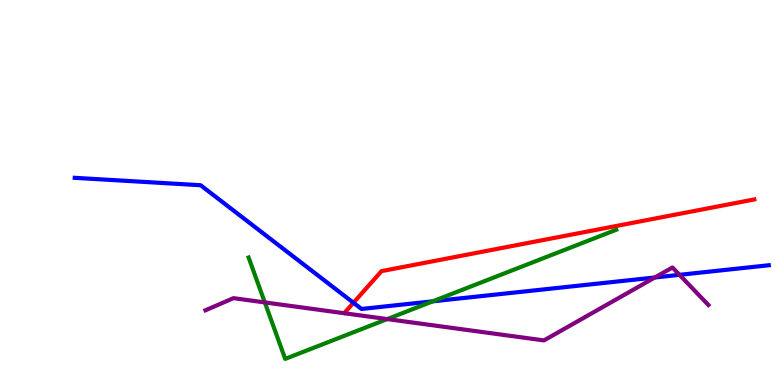[{'lines': ['blue', 'red'], 'intersections': [{'x': 4.56, 'y': 2.14}]}, {'lines': ['green', 'red'], 'intersections': []}, {'lines': ['purple', 'red'], 'intersections': []}, {'lines': ['blue', 'green'], 'intersections': [{'x': 5.58, 'y': 2.17}]}, {'lines': ['blue', 'purple'], 'intersections': [{'x': 8.45, 'y': 2.79}, {'x': 8.77, 'y': 2.86}]}, {'lines': ['green', 'purple'], 'intersections': [{'x': 3.42, 'y': 2.14}, {'x': 5.0, 'y': 1.71}]}]